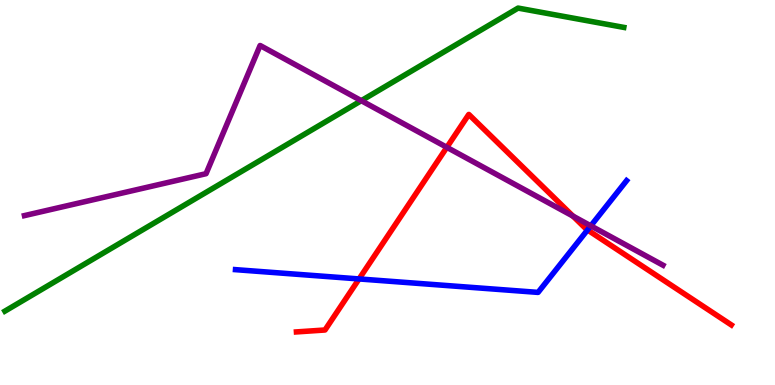[{'lines': ['blue', 'red'], 'intersections': [{'x': 4.63, 'y': 2.75}, {'x': 7.58, 'y': 4.03}]}, {'lines': ['green', 'red'], 'intersections': []}, {'lines': ['purple', 'red'], 'intersections': [{'x': 5.77, 'y': 6.17}, {'x': 7.39, 'y': 4.39}]}, {'lines': ['blue', 'green'], 'intersections': []}, {'lines': ['blue', 'purple'], 'intersections': [{'x': 7.62, 'y': 4.13}]}, {'lines': ['green', 'purple'], 'intersections': [{'x': 4.66, 'y': 7.39}]}]